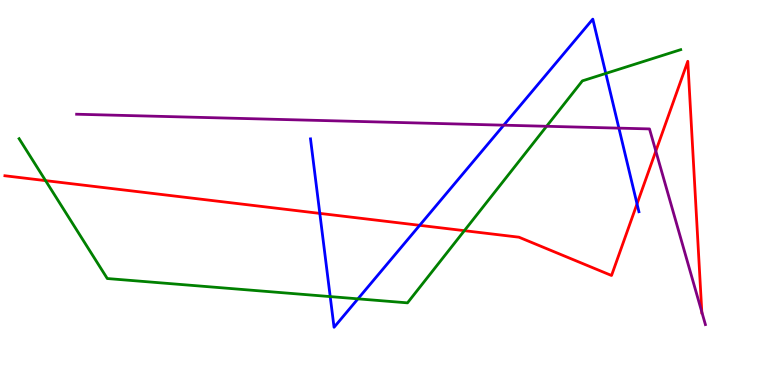[{'lines': ['blue', 'red'], 'intersections': [{'x': 4.13, 'y': 4.46}, {'x': 5.42, 'y': 4.15}, {'x': 8.22, 'y': 4.7}]}, {'lines': ['green', 'red'], 'intersections': [{'x': 0.588, 'y': 5.31}, {'x': 5.99, 'y': 4.01}]}, {'lines': ['purple', 'red'], 'intersections': [{'x': 8.46, 'y': 6.08}, {'x': 9.06, 'y': 1.9}]}, {'lines': ['blue', 'green'], 'intersections': [{'x': 4.26, 'y': 2.3}, {'x': 4.62, 'y': 2.24}, {'x': 7.82, 'y': 8.09}]}, {'lines': ['blue', 'purple'], 'intersections': [{'x': 6.5, 'y': 6.75}, {'x': 7.99, 'y': 6.67}]}, {'lines': ['green', 'purple'], 'intersections': [{'x': 7.05, 'y': 6.72}]}]